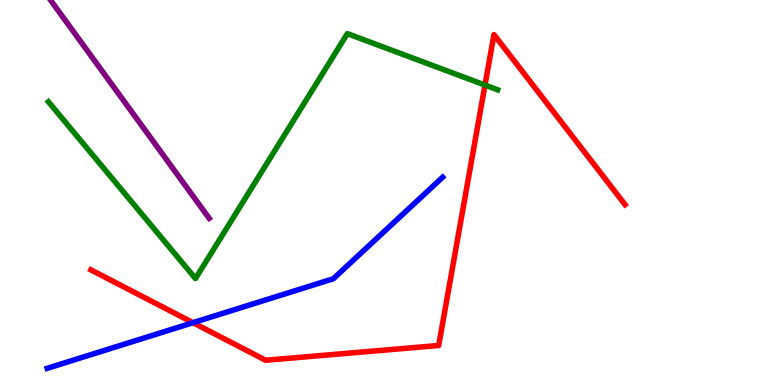[{'lines': ['blue', 'red'], 'intersections': [{'x': 2.49, 'y': 1.62}]}, {'lines': ['green', 'red'], 'intersections': [{'x': 6.26, 'y': 7.79}]}, {'lines': ['purple', 'red'], 'intersections': []}, {'lines': ['blue', 'green'], 'intersections': []}, {'lines': ['blue', 'purple'], 'intersections': []}, {'lines': ['green', 'purple'], 'intersections': []}]